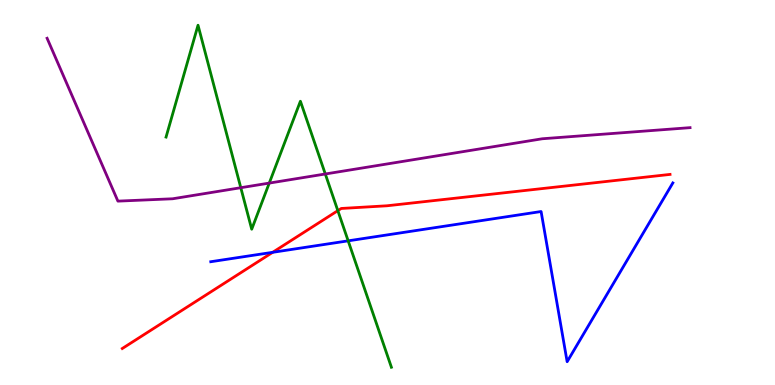[{'lines': ['blue', 'red'], 'intersections': [{'x': 3.52, 'y': 3.45}]}, {'lines': ['green', 'red'], 'intersections': [{'x': 4.36, 'y': 4.53}]}, {'lines': ['purple', 'red'], 'intersections': []}, {'lines': ['blue', 'green'], 'intersections': [{'x': 4.49, 'y': 3.74}]}, {'lines': ['blue', 'purple'], 'intersections': []}, {'lines': ['green', 'purple'], 'intersections': [{'x': 3.11, 'y': 5.12}, {'x': 3.47, 'y': 5.24}, {'x': 4.2, 'y': 5.48}]}]